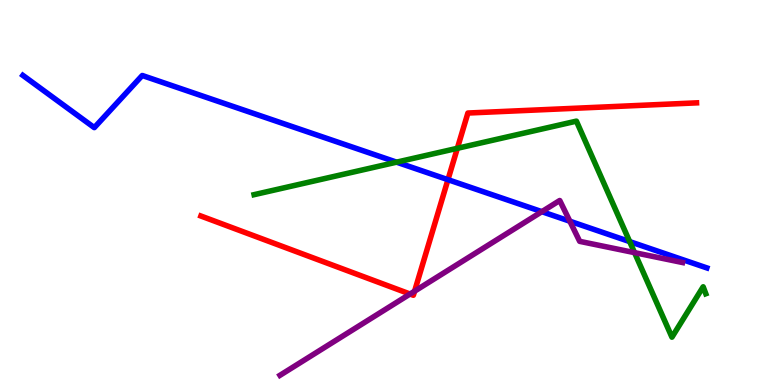[{'lines': ['blue', 'red'], 'intersections': [{'x': 5.78, 'y': 5.33}]}, {'lines': ['green', 'red'], 'intersections': [{'x': 5.9, 'y': 6.15}]}, {'lines': ['purple', 'red'], 'intersections': [{'x': 5.29, 'y': 2.36}, {'x': 5.35, 'y': 2.44}]}, {'lines': ['blue', 'green'], 'intersections': [{'x': 5.12, 'y': 5.79}, {'x': 8.12, 'y': 3.72}]}, {'lines': ['blue', 'purple'], 'intersections': [{'x': 6.99, 'y': 4.5}, {'x': 7.35, 'y': 4.25}]}, {'lines': ['green', 'purple'], 'intersections': [{'x': 8.19, 'y': 3.44}]}]